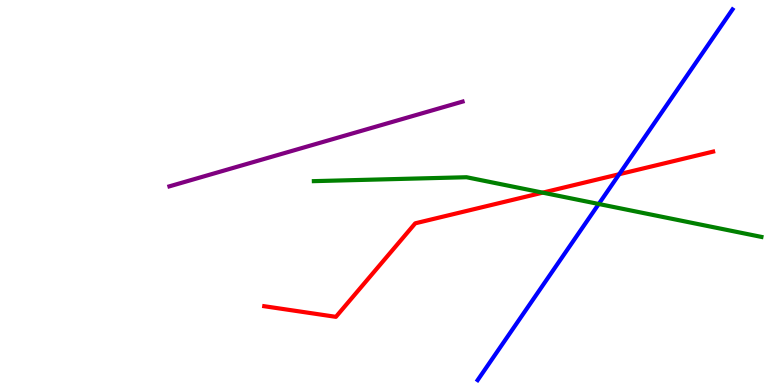[{'lines': ['blue', 'red'], 'intersections': [{'x': 7.99, 'y': 5.47}]}, {'lines': ['green', 'red'], 'intersections': [{'x': 7.0, 'y': 5.0}]}, {'lines': ['purple', 'red'], 'intersections': []}, {'lines': ['blue', 'green'], 'intersections': [{'x': 7.73, 'y': 4.7}]}, {'lines': ['blue', 'purple'], 'intersections': []}, {'lines': ['green', 'purple'], 'intersections': []}]